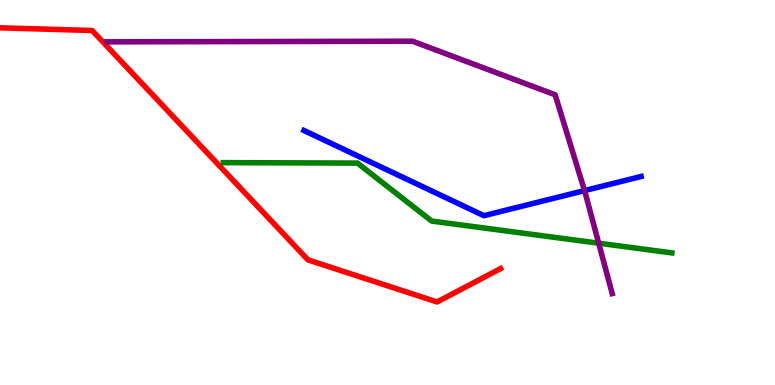[{'lines': ['blue', 'red'], 'intersections': []}, {'lines': ['green', 'red'], 'intersections': []}, {'lines': ['purple', 'red'], 'intersections': []}, {'lines': ['blue', 'green'], 'intersections': []}, {'lines': ['blue', 'purple'], 'intersections': [{'x': 7.54, 'y': 5.05}]}, {'lines': ['green', 'purple'], 'intersections': [{'x': 7.73, 'y': 3.68}]}]